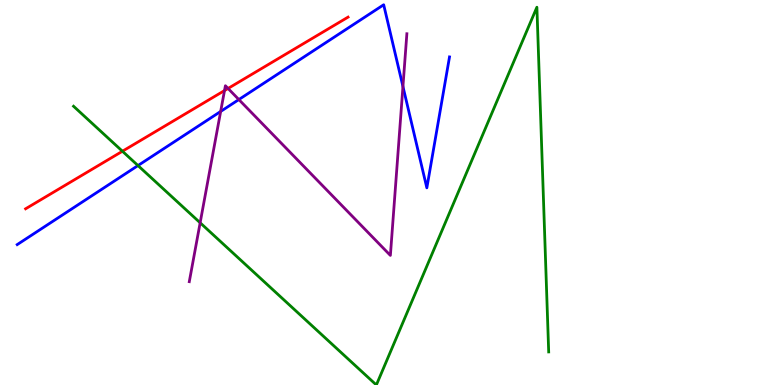[{'lines': ['blue', 'red'], 'intersections': []}, {'lines': ['green', 'red'], 'intersections': [{'x': 1.58, 'y': 6.07}]}, {'lines': ['purple', 'red'], 'intersections': [{'x': 2.9, 'y': 7.65}, {'x': 2.94, 'y': 7.7}]}, {'lines': ['blue', 'green'], 'intersections': [{'x': 1.78, 'y': 5.7}]}, {'lines': ['blue', 'purple'], 'intersections': [{'x': 2.85, 'y': 7.11}, {'x': 3.08, 'y': 7.41}, {'x': 5.2, 'y': 7.75}]}, {'lines': ['green', 'purple'], 'intersections': [{'x': 2.58, 'y': 4.21}]}]